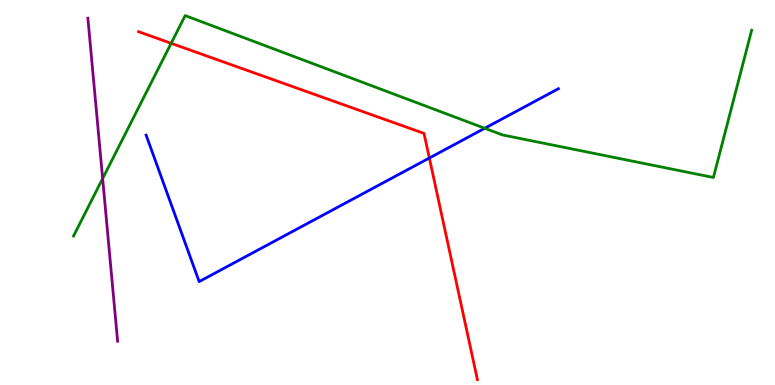[{'lines': ['blue', 'red'], 'intersections': [{'x': 5.54, 'y': 5.9}]}, {'lines': ['green', 'red'], 'intersections': [{'x': 2.21, 'y': 8.88}]}, {'lines': ['purple', 'red'], 'intersections': []}, {'lines': ['blue', 'green'], 'intersections': [{'x': 6.25, 'y': 6.67}]}, {'lines': ['blue', 'purple'], 'intersections': []}, {'lines': ['green', 'purple'], 'intersections': [{'x': 1.32, 'y': 5.36}]}]